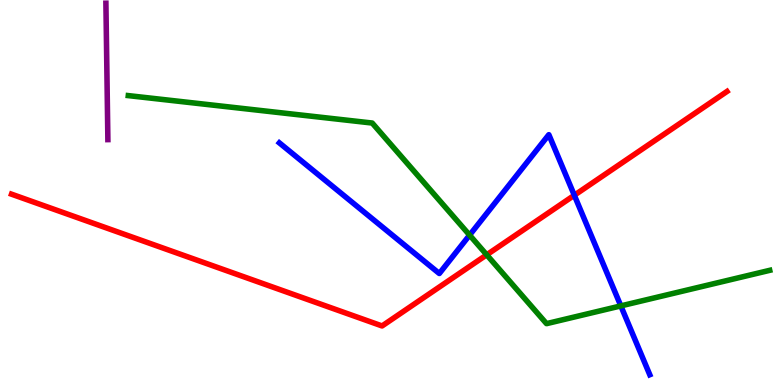[{'lines': ['blue', 'red'], 'intersections': [{'x': 7.41, 'y': 4.93}]}, {'lines': ['green', 'red'], 'intersections': [{'x': 6.28, 'y': 3.38}]}, {'lines': ['purple', 'red'], 'intersections': []}, {'lines': ['blue', 'green'], 'intersections': [{'x': 6.06, 'y': 3.89}, {'x': 8.01, 'y': 2.05}]}, {'lines': ['blue', 'purple'], 'intersections': []}, {'lines': ['green', 'purple'], 'intersections': []}]